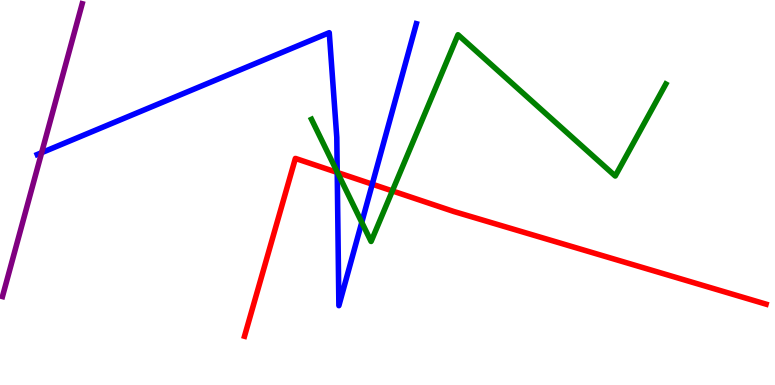[{'lines': ['blue', 'red'], 'intersections': [{'x': 4.35, 'y': 5.52}, {'x': 4.8, 'y': 5.22}]}, {'lines': ['green', 'red'], 'intersections': [{'x': 4.35, 'y': 5.52}, {'x': 5.06, 'y': 5.04}]}, {'lines': ['purple', 'red'], 'intersections': []}, {'lines': ['blue', 'green'], 'intersections': [{'x': 4.35, 'y': 5.53}, {'x': 4.67, 'y': 4.22}]}, {'lines': ['blue', 'purple'], 'intersections': [{'x': 0.537, 'y': 6.03}]}, {'lines': ['green', 'purple'], 'intersections': []}]